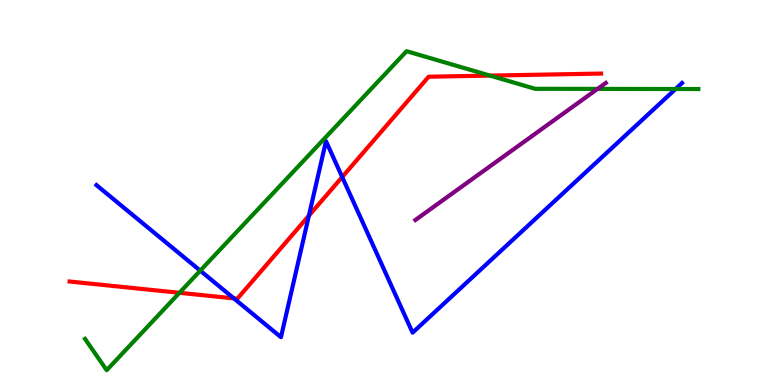[{'lines': ['blue', 'red'], 'intersections': [{'x': 3.02, 'y': 2.25}, {'x': 3.99, 'y': 4.4}, {'x': 4.42, 'y': 5.4}]}, {'lines': ['green', 'red'], 'intersections': [{'x': 2.32, 'y': 2.39}, {'x': 6.32, 'y': 8.04}]}, {'lines': ['purple', 'red'], 'intersections': []}, {'lines': ['blue', 'green'], 'intersections': [{'x': 2.58, 'y': 2.97}, {'x': 8.72, 'y': 7.69}]}, {'lines': ['blue', 'purple'], 'intersections': []}, {'lines': ['green', 'purple'], 'intersections': [{'x': 7.71, 'y': 7.69}]}]